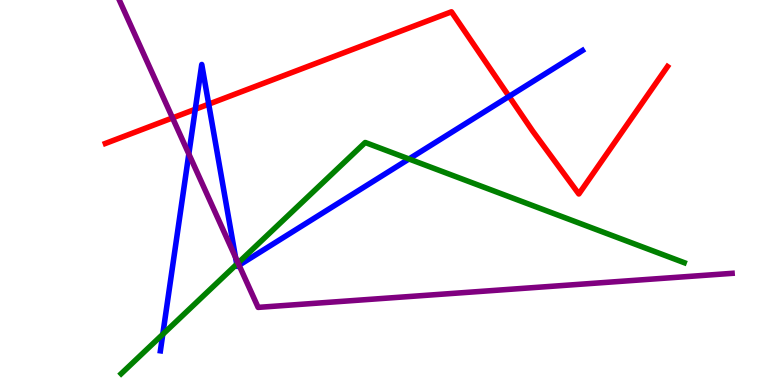[{'lines': ['blue', 'red'], 'intersections': [{'x': 2.52, 'y': 7.16}, {'x': 2.69, 'y': 7.29}, {'x': 6.57, 'y': 7.5}]}, {'lines': ['green', 'red'], 'intersections': []}, {'lines': ['purple', 'red'], 'intersections': [{'x': 2.23, 'y': 6.94}]}, {'lines': ['blue', 'green'], 'intersections': [{'x': 2.1, 'y': 1.32}, {'x': 3.05, 'y': 3.14}, {'x': 5.28, 'y': 5.87}]}, {'lines': ['blue', 'purple'], 'intersections': [{'x': 2.44, 'y': 6.0}, {'x': 3.04, 'y': 3.32}, {'x': 3.08, 'y': 3.11}]}, {'lines': ['green', 'purple'], 'intersections': [{'x': 3.07, 'y': 3.17}]}]